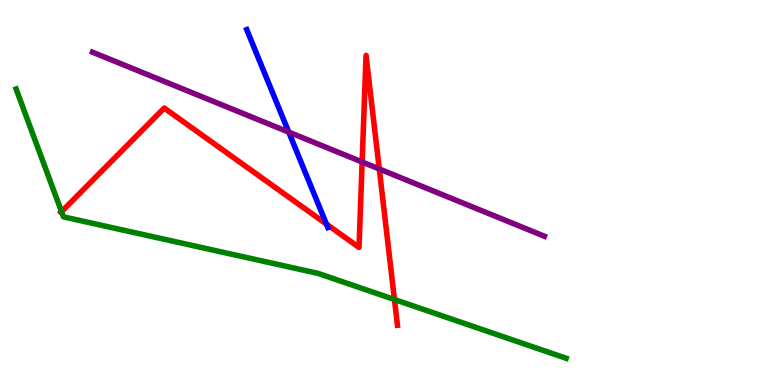[{'lines': ['blue', 'red'], 'intersections': [{'x': 4.21, 'y': 4.18}]}, {'lines': ['green', 'red'], 'intersections': [{'x': 0.794, 'y': 4.5}, {'x': 5.09, 'y': 2.22}]}, {'lines': ['purple', 'red'], 'intersections': [{'x': 4.67, 'y': 5.79}, {'x': 4.89, 'y': 5.61}]}, {'lines': ['blue', 'green'], 'intersections': []}, {'lines': ['blue', 'purple'], 'intersections': [{'x': 3.73, 'y': 6.57}]}, {'lines': ['green', 'purple'], 'intersections': []}]